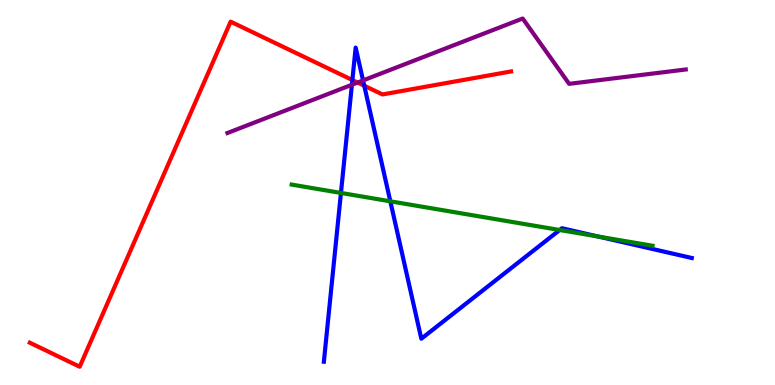[{'lines': ['blue', 'red'], 'intersections': [{'x': 4.55, 'y': 7.92}, {'x': 4.7, 'y': 7.77}]}, {'lines': ['green', 'red'], 'intersections': []}, {'lines': ['purple', 'red'], 'intersections': [{'x': 4.61, 'y': 7.86}]}, {'lines': ['blue', 'green'], 'intersections': [{'x': 4.4, 'y': 4.99}, {'x': 5.04, 'y': 4.77}, {'x': 7.22, 'y': 4.03}, {'x': 7.72, 'y': 3.86}]}, {'lines': ['blue', 'purple'], 'intersections': [{'x': 4.54, 'y': 7.8}, {'x': 4.68, 'y': 7.91}]}, {'lines': ['green', 'purple'], 'intersections': []}]